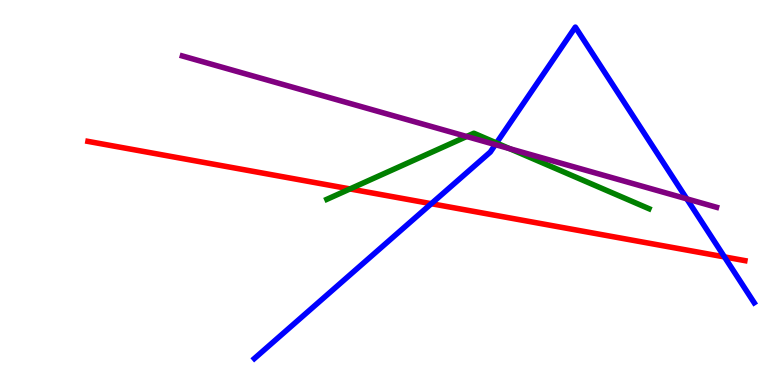[{'lines': ['blue', 'red'], 'intersections': [{'x': 5.57, 'y': 4.71}, {'x': 9.35, 'y': 3.33}]}, {'lines': ['green', 'red'], 'intersections': [{'x': 4.52, 'y': 5.09}]}, {'lines': ['purple', 'red'], 'intersections': []}, {'lines': ['blue', 'green'], 'intersections': [{'x': 6.41, 'y': 6.29}]}, {'lines': ['blue', 'purple'], 'intersections': [{'x': 6.39, 'y': 6.24}, {'x': 8.86, 'y': 4.84}]}, {'lines': ['green', 'purple'], 'intersections': [{'x': 6.02, 'y': 6.45}, {'x': 6.58, 'y': 6.14}]}]